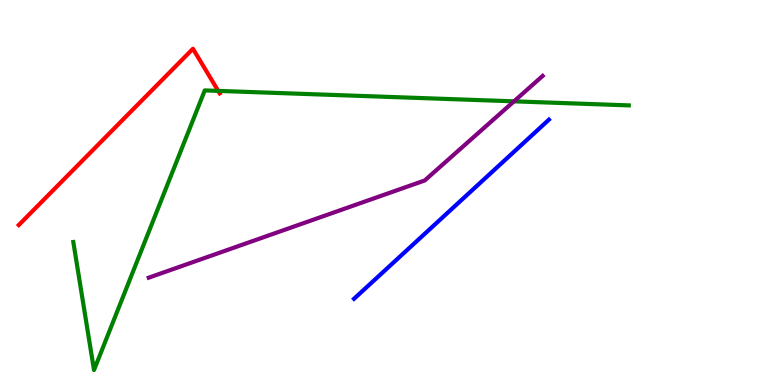[{'lines': ['blue', 'red'], 'intersections': []}, {'lines': ['green', 'red'], 'intersections': [{'x': 2.82, 'y': 7.64}]}, {'lines': ['purple', 'red'], 'intersections': []}, {'lines': ['blue', 'green'], 'intersections': []}, {'lines': ['blue', 'purple'], 'intersections': []}, {'lines': ['green', 'purple'], 'intersections': [{'x': 6.63, 'y': 7.37}]}]